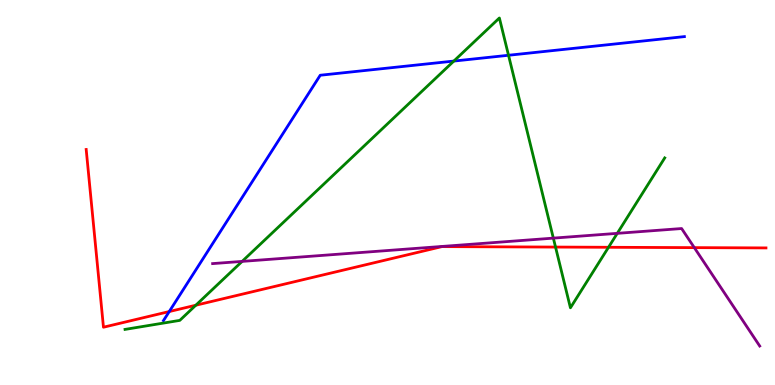[{'lines': ['blue', 'red'], 'intersections': [{'x': 2.18, 'y': 1.91}]}, {'lines': ['green', 'red'], 'intersections': [{'x': 2.53, 'y': 2.07}, {'x': 7.17, 'y': 3.58}, {'x': 7.85, 'y': 3.58}]}, {'lines': ['purple', 'red'], 'intersections': [{'x': 8.96, 'y': 3.57}]}, {'lines': ['blue', 'green'], 'intersections': [{'x': 5.86, 'y': 8.41}, {'x': 6.56, 'y': 8.56}]}, {'lines': ['blue', 'purple'], 'intersections': []}, {'lines': ['green', 'purple'], 'intersections': [{'x': 3.12, 'y': 3.21}, {'x': 7.14, 'y': 3.81}, {'x': 7.96, 'y': 3.94}]}]